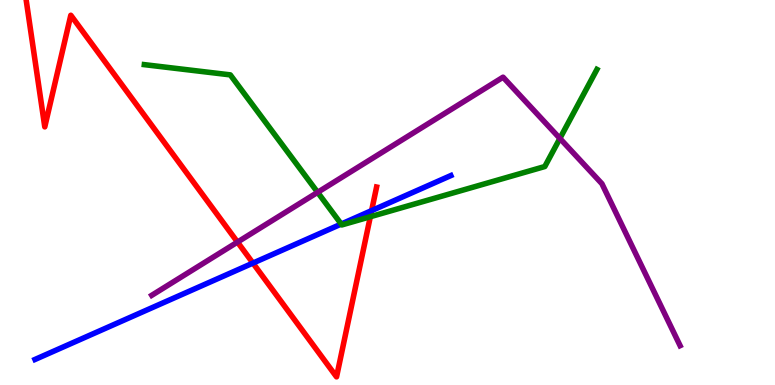[{'lines': ['blue', 'red'], 'intersections': [{'x': 3.26, 'y': 3.17}, {'x': 4.8, 'y': 4.53}]}, {'lines': ['green', 'red'], 'intersections': [{'x': 4.78, 'y': 4.37}]}, {'lines': ['purple', 'red'], 'intersections': [{'x': 3.06, 'y': 3.71}]}, {'lines': ['blue', 'green'], 'intersections': [{'x': 4.4, 'y': 4.18}]}, {'lines': ['blue', 'purple'], 'intersections': []}, {'lines': ['green', 'purple'], 'intersections': [{'x': 4.1, 'y': 5.0}, {'x': 7.22, 'y': 6.4}]}]